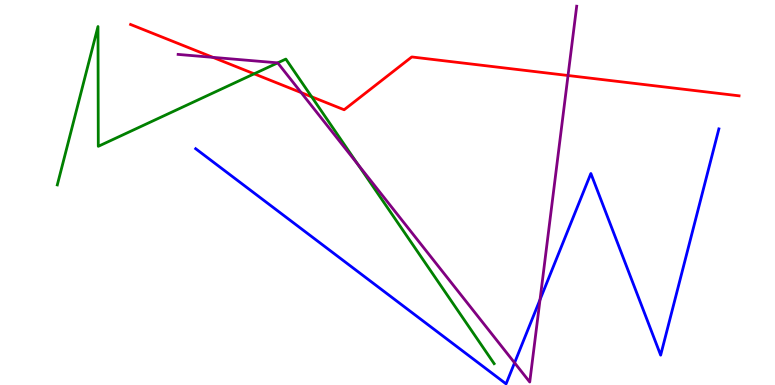[{'lines': ['blue', 'red'], 'intersections': []}, {'lines': ['green', 'red'], 'intersections': [{'x': 3.28, 'y': 8.08}, {'x': 4.02, 'y': 7.49}]}, {'lines': ['purple', 'red'], 'intersections': [{'x': 2.75, 'y': 8.51}, {'x': 3.89, 'y': 7.59}, {'x': 7.33, 'y': 8.04}]}, {'lines': ['blue', 'green'], 'intersections': []}, {'lines': ['blue', 'purple'], 'intersections': [{'x': 6.64, 'y': 0.576}, {'x': 6.97, 'y': 2.22}]}, {'lines': ['green', 'purple'], 'intersections': [{'x': 3.58, 'y': 8.37}, {'x': 4.62, 'y': 5.73}]}]